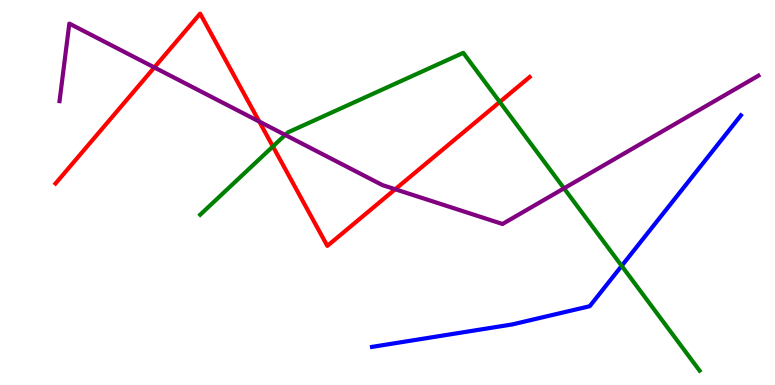[{'lines': ['blue', 'red'], 'intersections': []}, {'lines': ['green', 'red'], 'intersections': [{'x': 3.52, 'y': 6.2}, {'x': 6.45, 'y': 7.35}]}, {'lines': ['purple', 'red'], 'intersections': [{'x': 1.99, 'y': 8.25}, {'x': 3.35, 'y': 6.84}, {'x': 5.1, 'y': 5.08}]}, {'lines': ['blue', 'green'], 'intersections': [{'x': 8.02, 'y': 3.09}]}, {'lines': ['blue', 'purple'], 'intersections': []}, {'lines': ['green', 'purple'], 'intersections': [{'x': 3.68, 'y': 6.5}, {'x': 7.28, 'y': 5.11}]}]